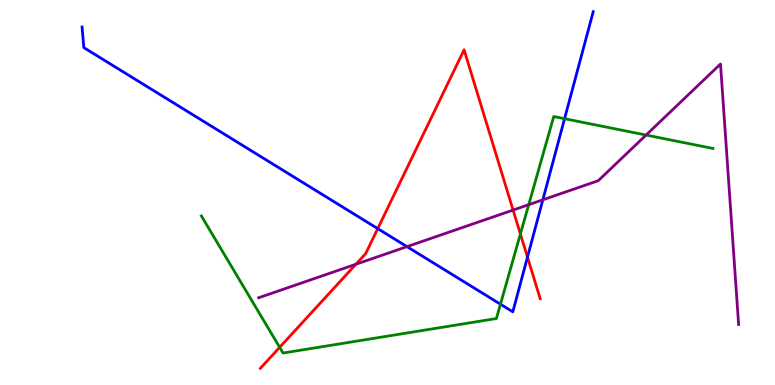[{'lines': ['blue', 'red'], 'intersections': [{'x': 4.87, 'y': 4.06}, {'x': 6.81, 'y': 3.32}]}, {'lines': ['green', 'red'], 'intersections': [{'x': 3.61, 'y': 0.979}, {'x': 6.71, 'y': 3.92}]}, {'lines': ['purple', 'red'], 'intersections': [{'x': 4.59, 'y': 3.14}, {'x': 6.62, 'y': 4.54}]}, {'lines': ['blue', 'green'], 'intersections': [{'x': 6.46, 'y': 2.1}, {'x': 7.28, 'y': 6.92}]}, {'lines': ['blue', 'purple'], 'intersections': [{'x': 5.25, 'y': 3.59}, {'x': 7.0, 'y': 4.81}]}, {'lines': ['green', 'purple'], 'intersections': [{'x': 6.82, 'y': 4.68}, {'x': 8.34, 'y': 6.49}]}]